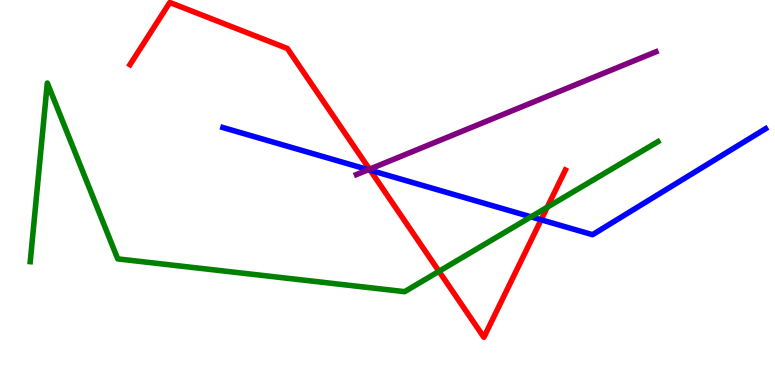[{'lines': ['blue', 'red'], 'intersections': [{'x': 4.78, 'y': 5.58}, {'x': 6.98, 'y': 4.29}]}, {'lines': ['green', 'red'], 'intersections': [{'x': 5.66, 'y': 2.95}, {'x': 7.06, 'y': 4.62}]}, {'lines': ['purple', 'red'], 'intersections': [{'x': 4.77, 'y': 5.61}]}, {'lines': ['blue', 'green'], 'intersections': [{'x': 6.85, 'y': 4.37}]}, {'lines': ['blue', 'purple'], 'intersections': [{'x': 4.75, 'y': 5.59}]}, {'lines': ['green', 'purple'], 'intersections': []}]